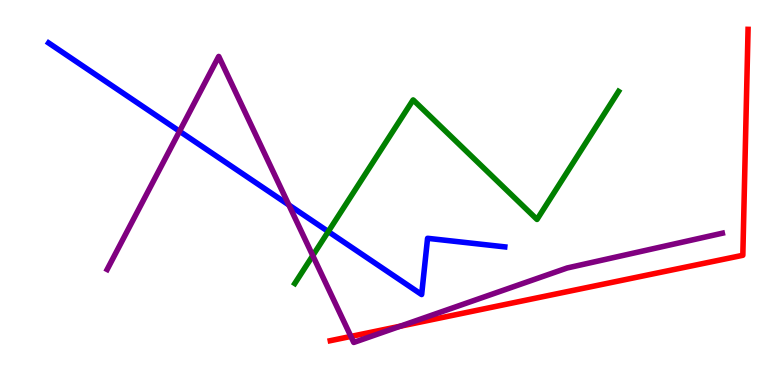[{'lines': ['blue', 'red'], 'intersections': []}, {'lines': ['green', 'red'], 'intersections': []}, {'lines': ['purple', 'red'], 'intersections': [{'x': 4.53, 'y': 1.26}, {'x': 5.16, 'y': 1.53}]}, {'lines': ['blue', 'green'], 'intersections': [{'x': 4.24, 'y': 3.99}]}, {'lines': ['blue', 'purple'], 'intersections': [{'x': 2.32, 'y': 6.59}, {'x': 3.73, 'y': 4.68}]}, {'lines': ['green', 'purple'], 'intersections': [{'x': 4.04, 'y': 3.36}]}]